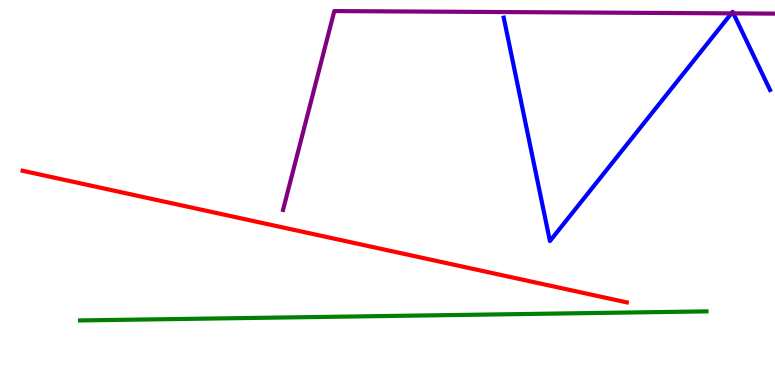[{'lines': ['blue', 'red'], 'intersections': []}, {'lines': ['green', 'red'], 'intersections': []}, {'lines': ['purple', 'red'], 'intersections': []}, {'lines': ['blue', 'green'], 'intersections': []}, {'lines': ['blue', 'purple'], 'intersections': [{'x': 9.44, 'y': 9.65}, {'x': 9.46, 'y': 9.65}]}, {'lines': ['green', 'purple'], 'intersections': []}]